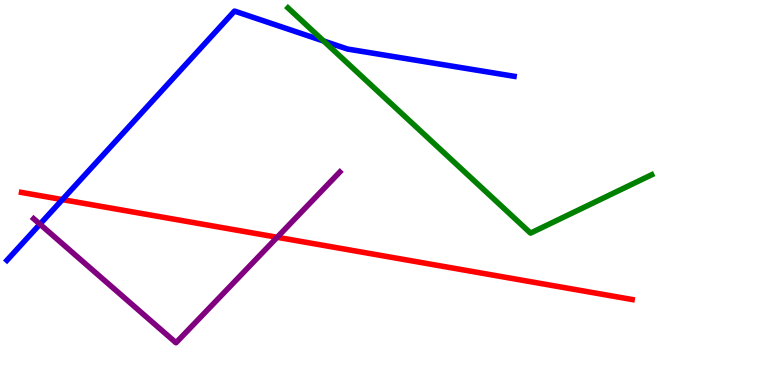[{'lines': ['blue', 'red'], 'intersections': [{'x': 0.805, 'y': 4.82}]}, {'lines': ['green', 'red'], 'intersections': []}, {'lines': ['purple', 'red'], 'intersections': [{'x': 3.58, 'y': 3.84}]}, {'lines': ['blue', 'green'], 'intersections': [{'x': 4.18, 'y': 8.93}]}, {'lines': ['blue', 'purple'], 'intersections': [{'x': 0.515, 'y': 4.18}]}, {'lines': ['green', 'purple'], 'intersections': []}]